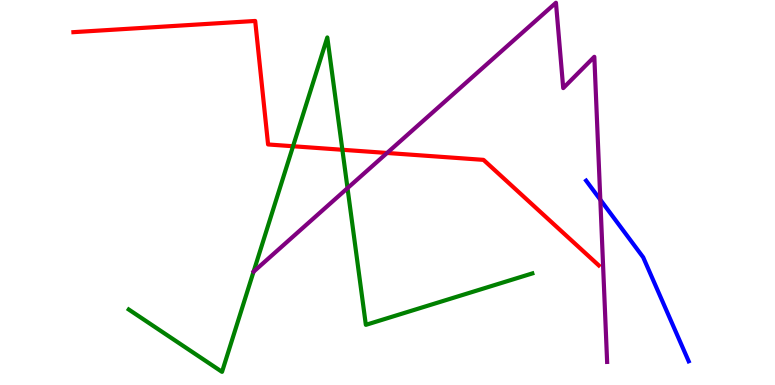[{'lines': ['blue', 'red'], 'intersections': []}, {'lines': ['green', 'red'], 'intersections': [{'x': 3.78, 'y': 6.2}, {'x': 4.42, 'y': 6.11}]}, {'lines': ['purple', 'red'], 'intersections': [{'x': 4.99, 'y': 6.03}]}, {'lines': ['blue', 'green'], 'intersections': []}, {'lines': ['blue', 'purple'], 'intersections': [{'x': 7.75, 'y': 4.81}]}, {'lines': ['green', 'purple'], 'intersections': [{'x': 4.48, 'y': 5.11}]}]